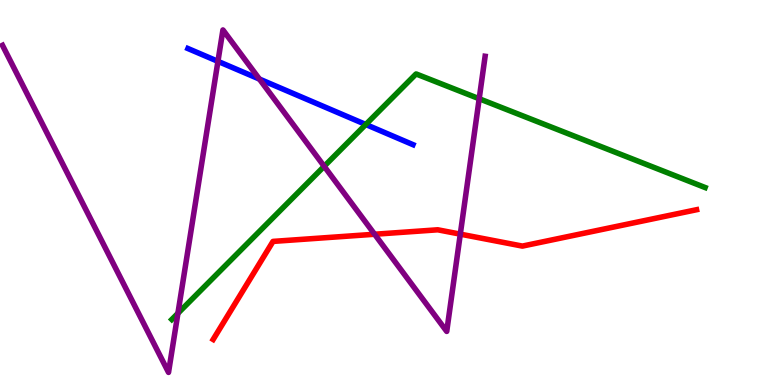[{'lines': ['blue', 'red'], 'intersections': []}, {'lines': ['green', 'red'], 'intersections': []}, {'lines': ['purple', 'red'], 'intersections': [{'x': 4.83, 'y': 3.92}, {'x': 5.94, 'y': 3.92}]}, {'lines': ['blue', 'green'], 'intersections': [{'x': 4.72, 'y': 6.77}]}, {'lines': ['blue', 'purple'], 'intersections': [{'x': 2.81, 'y': 8.41}, {'x': 3.35, 'y': 7.95}]}, {'lines': ['green', 'purple'], 'intersections': [{'x': 2.3, 'y': 1.86}, {'x': 4.18, 'y': 5.68}, {'x': 6.18, 'y': 7.44}]}]